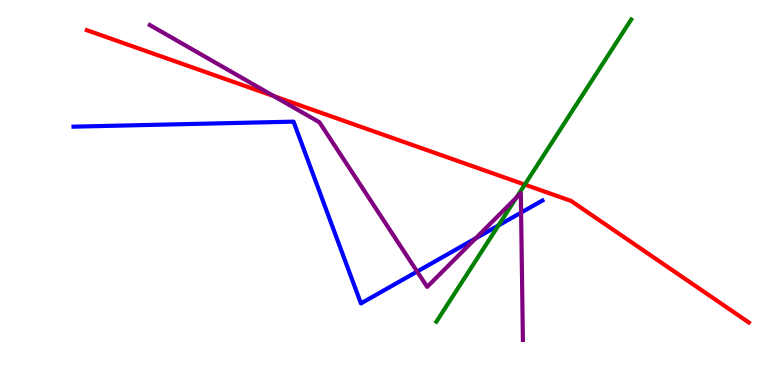[{'lines': ['blue', 'red'], 'intersections': []}, {'lines': ['green', 'red'], 'intersections': [{'x': 6.77, 'y': 5.21}]}, {'lines': ['purple', 'red'], 'intersections': [{'x': 3.53, 'y': 7.5}]}, {'lines': ['blue', 'green'], 'intersections': [{'x': 6.43, 'y': 4.14}]}, {'lines': ['blue', 'purple'], 'intersections': [{'x': 5.38, 'y': 2.95}, {'x': 6.14, 'y': 3.81}, {'x': 6.72, 'y': 4.48}]}, {'lines': ['green', 'purple'], 'intersections': [{'x': 6.66, 'y': 4.87}]}]